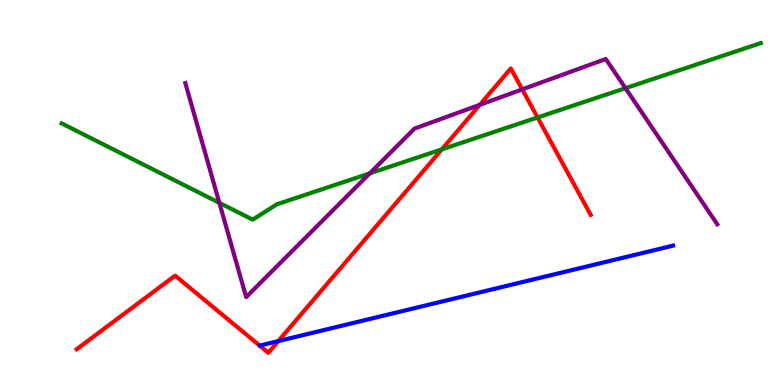[{'lines': ['blue', 'red'], 'intersections': [{'x': 3.59, 'y': 1.14}]}, {'lines': ['green', 'red'], 'intersections': [{'x': 5.7, 'y': 6.12}, {'x': 6.94, 'y': 6.95}]}, {'lines': ['purple', 'red'], 'intersections': [{'x': 6.19, 'y': 7.28}, {'x': 6.74, 'y': 7.68}]}, {'lines': ['blue', 'green'], 'intersections': []}, {'lines': ['blue', 'purple'], 'intersections': []}, {'lines': ['green', 'purple'], 'intersections': [{'x': 2.83, 'y': 4.73}, {'x': 4.77, 'y': 5.5}, {'x': 8.07, 'y': 7.71}]}]